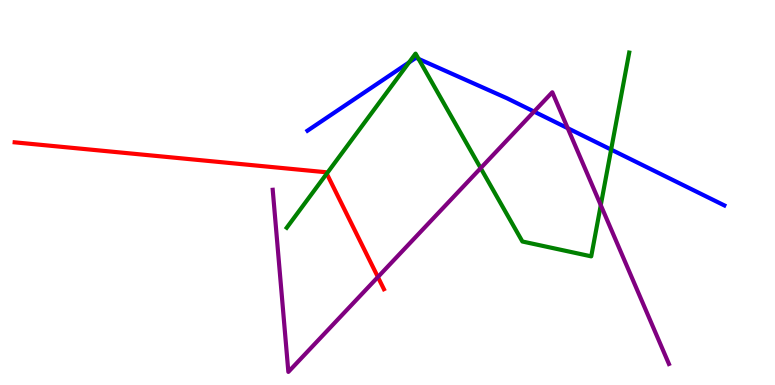[{'lines': ['blue', 'red'], 'intersections': []}, {'lines': ['green', 'red'], 'intersections': [{'x': 4.22, 'y': 5.49}]}, {'lines': ['purple', 'red'], 'intersections': [{'x': 4.88, 'y': 2.8}]}, {'lines': ['blue', 'green'], 'intersections': [{'x': 5.28, 'y': 8.38}, {'x': 5.4, 'y': 8.47}, {'x': 7.89, 'y': 6.11}]}, {'lines': ['blue', 'purple'], 'intersections': [{'x': 6.89, 'y': 7.1}, {'x': 7.33, 'y': 6.67}]}, {'lines': ['green', 'purple'], 'intersections': [{'x': 6.2, 'y': 5.63}, {'x': 7.75, 'y': 4.67}]}]